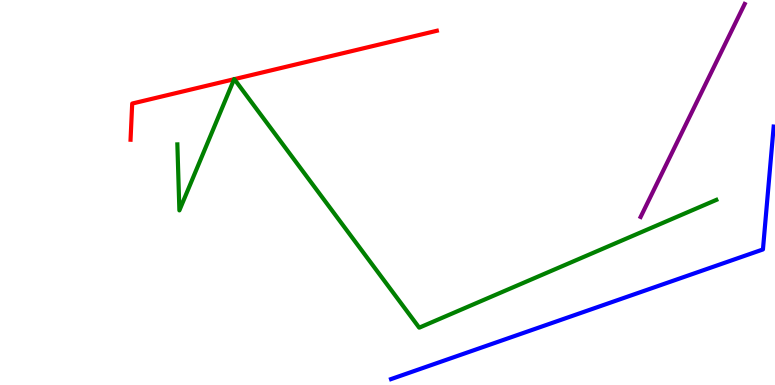[{'lines': ['blue', 'red'], 'intersections': []}, {'lines': ['green', 'red'], 'intersections': [{'x': 3.02, 'y': 7.94}, {'x': 3.02, 'y': 7.94}]}, {'lines': ['purple', 'red'], 'intersections': []}, {'lines': ['blue', 'green'], 'intersections': []}, {'lines': ['blue', 'purple'], 'intersections': []}, {'lines': ['green', 'purple'], 'intersections': []}]